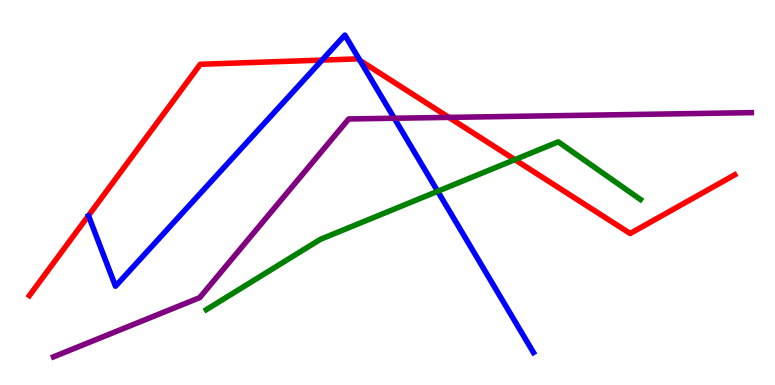[{'lines': ['blue', 'red'], 'intersections': [{'x': 4.16, 'y': 8.44}, {'x': 4.64, 'y': 8.43}]}, {'lines': ['green', 'red'], 'intersections': [{'x': 6.64, 'y': 5.85}]}, {'lines': ['purple', 'red'], 'intersections': [{'x': 5.79, 'y': 6.95}]}, {'lines': ['blue', 'green'], 'intersections': [{'x': 5.65, 'y': 5.03}]}, {'lines': ['blue', 'purple'], 'intersections': [{'x': 5.09, 'y': 6.93}]}, {'lines': ['green', 'purple'], 'intersections': []}]